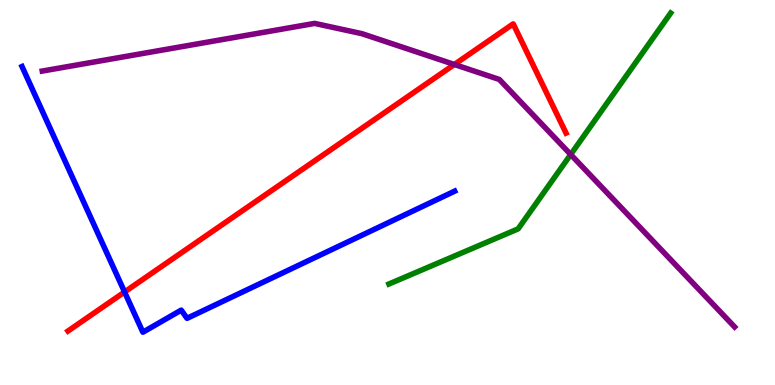[{'lines': ['blue', 'red'], 'intersections': [{'x': 1.61, 'y': 2.42}]}, {'lines': ['green', 'red'], 'intersections': []}, {'lines': ['purple', 'red'], 'intersections': [{'x': 5.86, 'y': 8.33}]}, {'lines': ['blue', 'green'], 'intersections': []}, {'lines': ['blue', 'purple'], 'intersections': []}, {'lines': ['green', 'purple'], 'intersections': [{'x': 7.36, 'y': 5.99}]}]